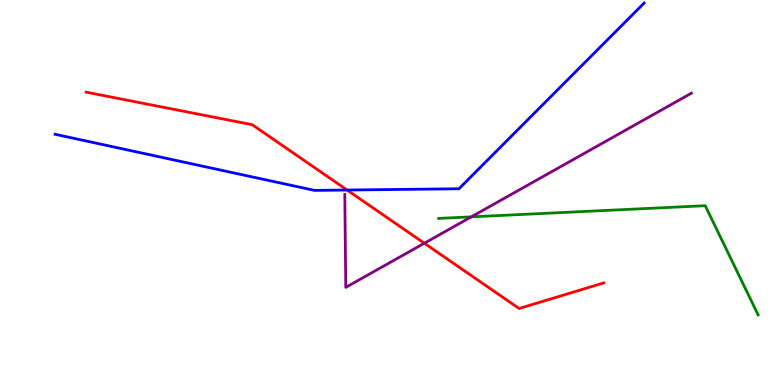[{'lines': ['blue', 'red'], 'intersections': [{'x': 4.48, 'y': 5.06}]}, {'lines': ['green', 'red'], 'intersections': []}, {'lines': ['purple', 'red'], 'intersections': [{'x': 5.48, 'y': 3.68}]}, {'lines': ['blue', 'green'], 'intersections': []}, {'lines': ['blue', 'purple'], 'intersections': []}, {'lines': ['green', 'purple'], 'intersections': [{'x': 6.08, 'y': 4.37}]}]